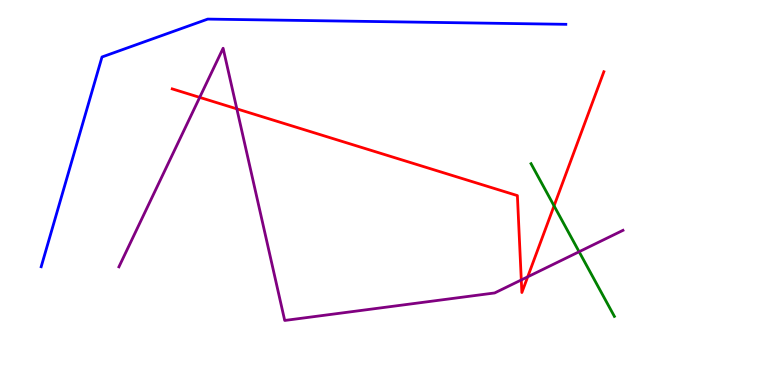[{'lines': ['blue', 'red'], 'intersections': []}, {'lines': ['green', 'red'], 'intersections': [{'x': 7.15, 'y': 4.65}]}, {'lines': ['purple', 'red'], 'intersections': [{'x': 2.58, 'y': 7.47}, {'x': 3.06, 'y': 7.17}, {'x': 6.73, 'y': 2.73}, {'x': 6.81, 'y': 2.81}]}, {'lines': ['blue', 'green'], 'intersections': []}, {'lines': ['blue', 'purple'], 'intersections': []}, {'lines': ['green', 'purple'], 'intersections': [{'x': 7.47, 'y': 3.46}]}]